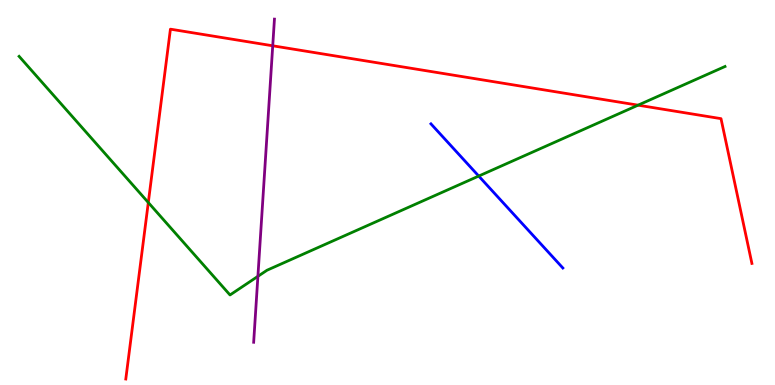[{'lines': ['blue', 'red'], 'intersections': []}, {'lines': ['green', 'red'], 'intersections': [{'x': 1.91, 'y': 4.74}, {'x': 8.23, 'y': 7.27}]}, {'lines': ['purple', 'red'], 'intersections': [{'x': 3.52, 'y': 8.81}]}, {'lines': ['blue', 'green'], 'intersections': [{'x': 6.18, 'y': 5.43}]}, {'lines': ['blue', 'purple'], 'intersections': []}, {'lines': ['green', 'purple'], 'intersections': [{'x': 3.33, 'y': 2.82}]}]